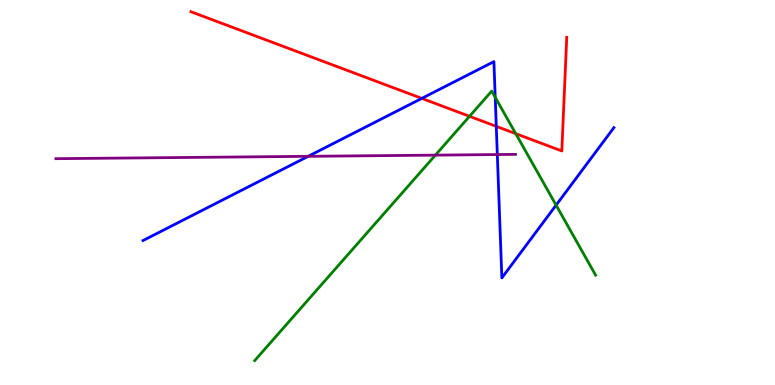[{'lines': ['blue', 'red'], 'intersections': [{'x': 5.44, 'y': 7.44}, {'x': 6.4, 'y': 6.72}]}, {'lines': ['green', 'red'], 'intersections': [{'x': 6.06, 'y': 6.98}, {'x': 6.65, 'y': 6.53}]}, {'lines': ['purple', 'red'], 'intersections': []}, {'lines': ['blue', 'green'], 'intersections': [{'x': 6.39, 'y': 7.47}, {'x': 7.18, 'y': 4.67}]}, {'lines': ['blue', 'purple'], 'intersections': [{'x': 3.98, 'y': 5.94}, {'x': 6.42, 'y': 5.99}]}, {'lines': ['green', 'purple'], 'intersections': [{'x': 5.62, 'y': 5.97}]}]